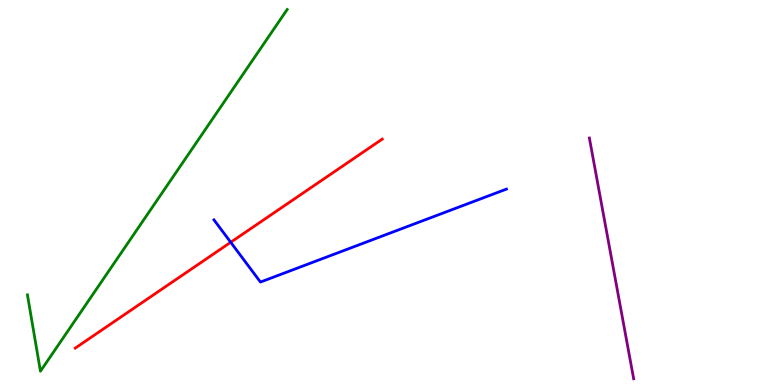[{'lines': ['blue', 'red'], 'intersections': [{'x': 2.98, 'y': 3.71}]}, {'lines': ['green', 'red'], 'intersections': []}, {'lines': ['purple', 'red'], 'intersections': []}, {'lines': ['blue', 'green'], 'intersections': []}, {'lines': ['blue', 'purple'], 'intersections': []}, {'lines': ['green', 'purple'], 'intersections': []}]